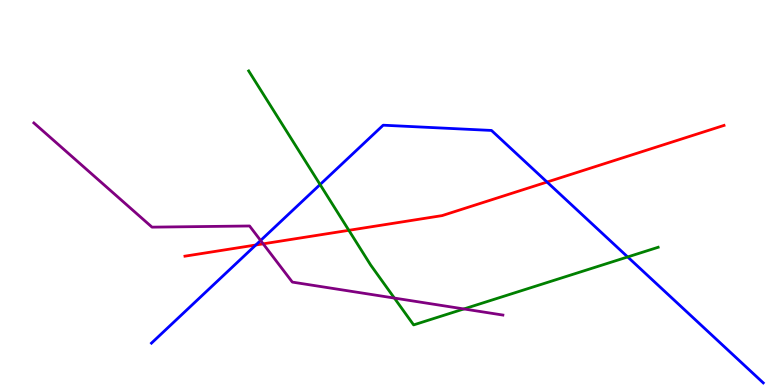[{'lines': ['blue', 'red'], 'intersections': [{'x': 3.3, 'y': 3.64}, {'x': 7.06, 'y': 5.27}]}, {'lines': ['green', 'red'], 'intersections': [{'x': 4.5, 'y': 4.02}]}, {'lines': ['purple', 'red'], 'intersections': [{'x': 3.4, 'y': 3.67}]}, {'lines': ['blue', 'green'], 'intersections': [{'x': 4.13, 'y': 5.21}, {'x': 8.1, 'y': 3.33}]}, {'lines': ['blue', 'purple'], 'intersections': [{'x': 3.36, 'y': 3.75}]}, {'lines': ['green', 'purple'], 'intersections': [{'x': 5.09, 'y': 2.26}, {'x': 5.99, 'y': 1.98}]}]